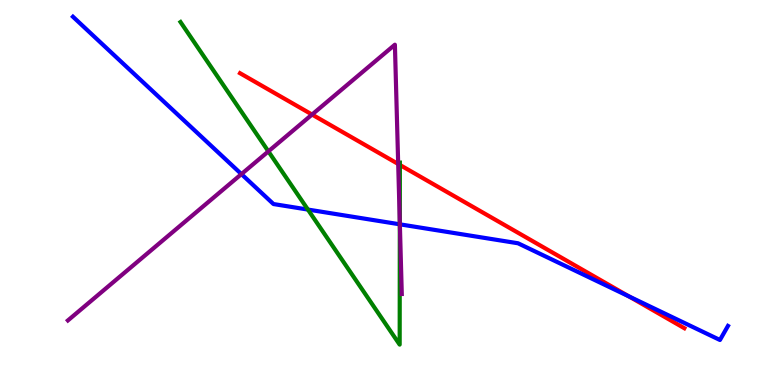[{'lines': ['blue', 'red'], 'intersections': [{'x': 8.12, 'y': 2.3}]}, {'lines': ['green', 'red'], 'intersections': [{'x': 5.16, 'y': 5.72}]}, {'lines': ['purple', 'red'], 'intersections': [{'x': 4.03, 'y': 7.02}, {'x': 5.14, 'y': 5.74}]}, {'lines': ['blue', 'green'], 'intersections': [{'x': 3.97, 'y': 4.56}, {'x': 5.16, 'y': 4.17}]}, {'lines': ['blue', 'purple'], 'intersections': [{'x': 3.12, 'y': 5.48}, {'x': 5.16, 'y': 4.17}]}, {'lines': ['green', 'purple'], 'intersections': [{'x': 3.46, 'y': 6.07}, {'x': 5.16, 'y': 4.22}]}]